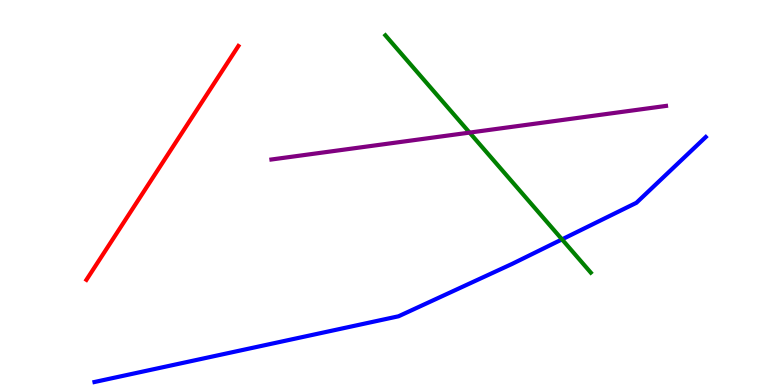[{'lines': ['blue', 'red'], 'intersections': []}, {'lines': ['green', 'red'], 'intersections': []}, {'lines': ['purple', 'red'], 'intersections': []}, {'lines': ['blue', 'green'], 'intersections': [{'x': 7.25, 'y': 3.78}]}, {'lines': ['blue', 'purple'], 'intersections': []}, {'lines': ['green', 'purple'], 'intersections': [{'x': 6.06, 'y': 6.56}]}]